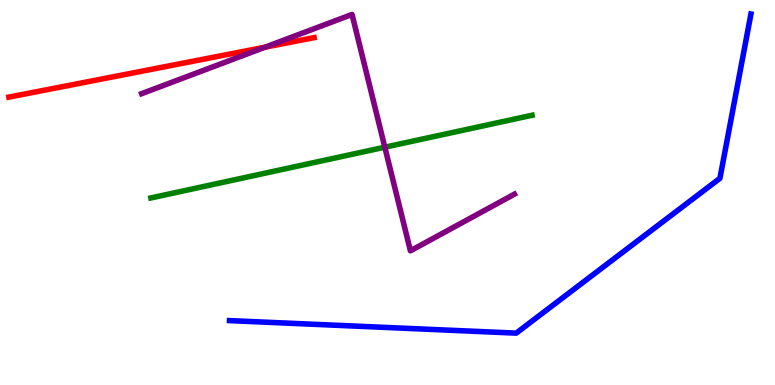[{'lines': ['blue', 'red'], 'intersections': []}, {'lines': ['green', 'red'], 'intersections': []}, {'lines': ['purple', 'red'], 'intersections': [{'x': 3.42, 'y': 8.77}]}, {'lines': ['blue', 'green'], 'intersections': []}, {'lines': ['blue', 'purple'], 'intersections': []}, {'lines': ['green', 'purple'], 'intersections': [{'x': 4.97, 'y': 6.18}]}]